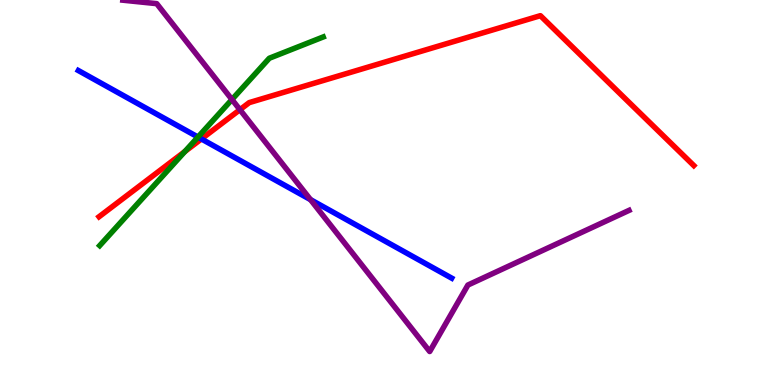[{'lines': ['blue', 'red'], 'intersections': [{'x': 2.6, 'y': 6.39}]}, {'lines': ['green', 'red'], 'intersections': [{'x': 2.39, 'y': 6.06}]}, {'lines': ['purple', 'red'], 'intersections': [{'x': 3.1, 'y': 7.15}]}, {'lines': ['blue', 'green'], 'intersections': [{'x': 2.55, 'y': 6.44}]}, {'lines': ['blue', 'purple'], 'intersections': [{'x': 4.01, 'y': 4.81}]}, {'lines': ['green', 'purple'], 'intersections': [{'x': 2.99, 'y': 7.41}]}]